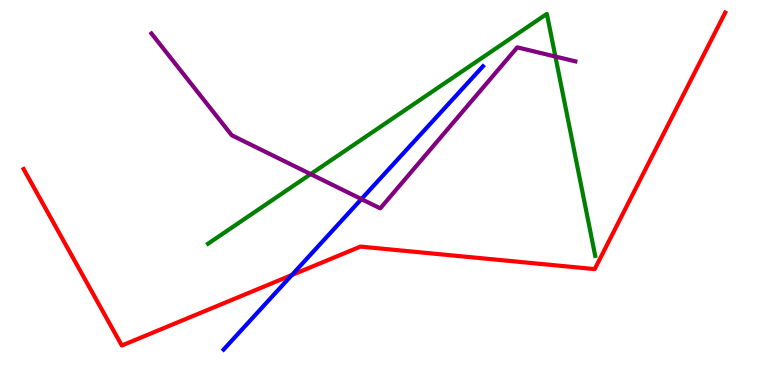[{'lines': ['blue', 'red'], 'intersections': [{'x': 3.77, 'y': 2.86}]}, {'lines': ['green', 'red'], 'intersections': []}, {'lines': ['purple', 'red'], 'intersections': []}, {'lines': ['blue', 'green'], 'intersections': []}, {'lines': ['blue', 'purple'], 'intersections': [{'x': 4.66, 'y': 4.83}]}, {'lines': ['green', 'purple'], 'intersections': [{'x': 4.01, 'y': 5.48}, {'x': 7.17, 'y': 8.53}]}]